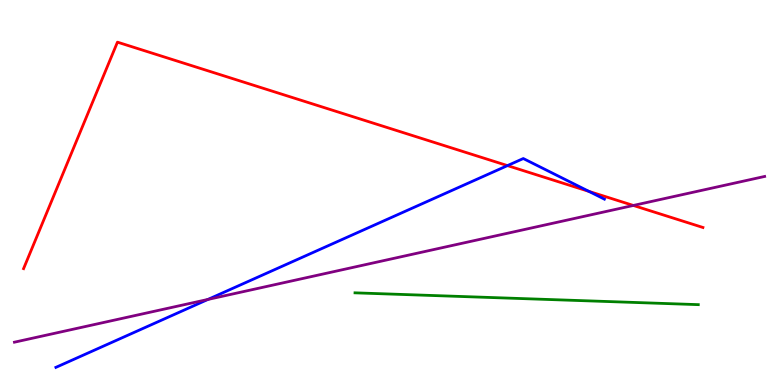[{'lines': ['blue', 'red'], 'intersections': [{'x': 6.55, 'y': 5.7}, {'x': 7.6, 'y': 5.03}]}, {'lines': ['green', 'red'], 'intersections': []}, {'lines': ['purple', 'red'], 'intersections': [{'x': 8.17, 'y': 4.66}]}, {'lines': ['blue', 'green'], 'intersections': []}, {'lines': ['blue', 'purple'], 'intersections': [{'x': 2.68, 'y': 2.22}]}, {'lines': ['green', 'purple'], 'intersections': []}]